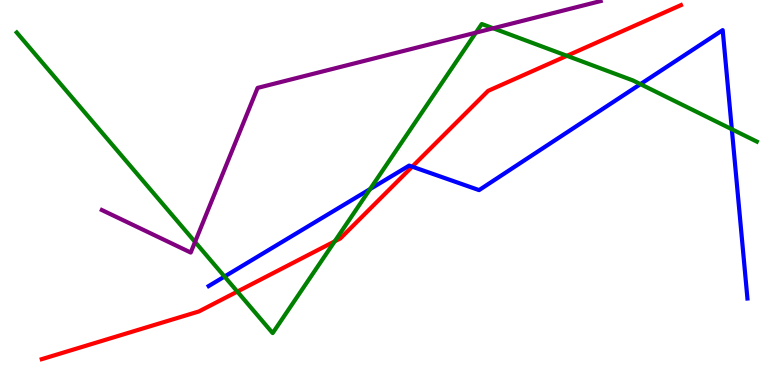[{'lines': ['blue', 'red'], 'intersections': [{'x': 5.32, 'y': 5.67}]}, {'lines': ['green', 'red'], 'intersections': [{'x': 3.06, 'y': 2.43}, {'x': 4.32, 'y': 3.73}, {'x': 7.32, 'y': 8.55}]}, {'lines': ['purple', 'red'], 'intersections': []}, {'lines': ['blue', 'green'], 'intersections': [{'x': 2.9, 'y': 2.82}, {'x': 4.78, 'y': 5.09}, {'x': 8.26, 'y': 7.81}, {'x': 9.44, 'y': 6.64}]}, {'lines': ['blue', 'purple'], 'intersections': []}, {'lines': ['green', 'purple'], 'intersections': [{'x': 2.52, 'y': 3.72}, {'x': 6.14, 'y': 9.15}, {'x': 6.36, 'y': 9.27}]}]